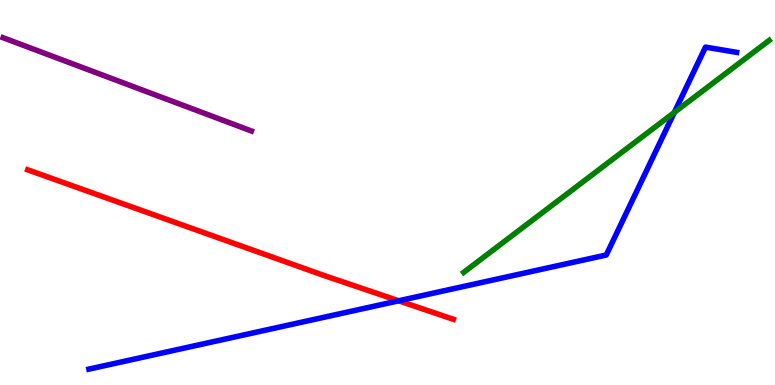[{'lines': ['blue', 'red'], 'intersections': [{'x': 5.14, 'y': 2.19}]}, {'lines': ['green', 'red'], 'intersections': []}, {'lines': ['purple', 'red'], 'intersections': []}, {'lines': ['blue', 'green'], 'intersections': [{'x': 8.7, 'y': 7.08}]}, {'lines': ['blue', 'purple'], 'intersections': []}, {'lines': ['green', 'purple'], 'intersections': []}]